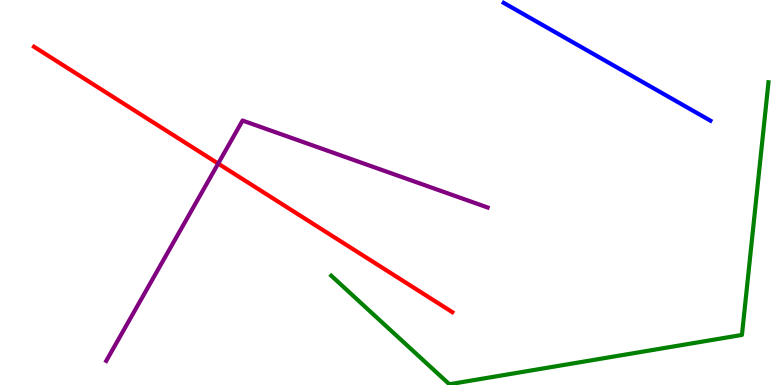[{'lines': ['blue', 'red'], 'intersections': []}, {'lines': ['green', 'red'], 'intersections': []}, {'lines': ['purple', 'red'], 'intersections': [{'x': 2.82, 'y': 5.75}]}, {'lines': ['blue', 'green'], 'intersections': []}, {'lines': ['blue', 'purple'], 'intersections': []}, {'lines': ['green', 'purple'], 'intersections': []}]